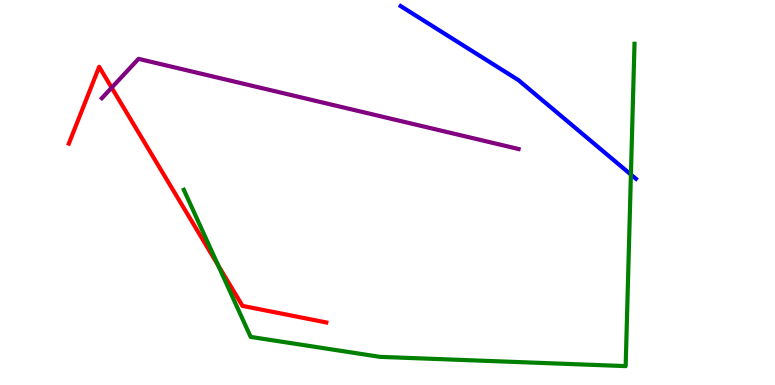[{'lines': ['blue', 'red'], 'intersections': []}, {'lines': ['green', 'red'], 'intersections': [{'x': 2.81, 'y': 3.11}]}, {'lines': ['purple', 'red'], 'intersections': [{'x': 1.44, 'y': 7.72}]}, {'lines': ['blue', 'green'], 'intersections': [{'x': 8.14, 'y': 5.47}]}, {'lines': ['blue', 'purple'], 'intersections': []}, {'lines': ['green', 'purple'], 'intersections': []}]